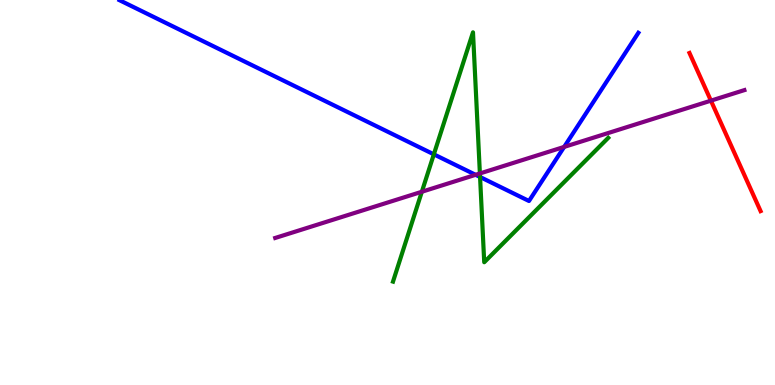[{'lines': ['blue', 'red'], 'intersections': []}, {'lines': ['green', 'red'], 'intersections': []}, {'lines': ['purple', 'red'], 'intersections': [{'x': 9.17, 'y': 7.39}]}, {'lines': ['blue', 'green'], 'intersections': [{'x': 5.6, 'y': 5.99}, {'x': 6.19, 'y': 5.4}]}, {'lines': ['blue', 'purple'], 'intersections': [{'x': 6.14, 'y': 5.46}, {'x': 7.28, 'y': 6.18}]}, {'lines': ['green', 'purple'], 'intersections': [{'x': 5.44, 'y': 5.02}, {'x': 6.19, 'y': 5.49}]}]